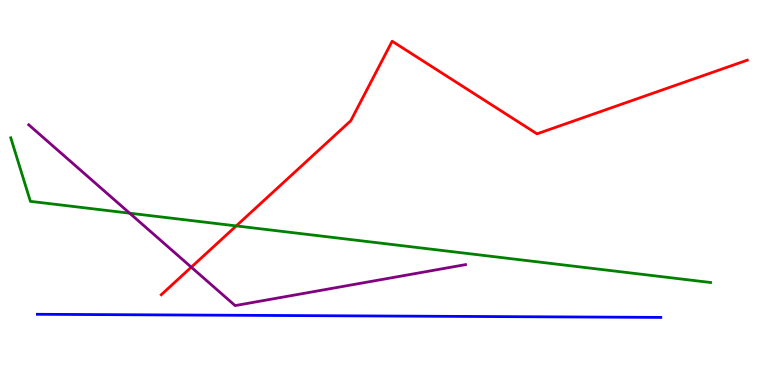[{'lines': ['blue', 'red'], 'intersections': []}, {'lines': ['green', 'red'], 'intersections': [{'x': 3.05, 'y': 4.13}]}, {'lines': ['purple', 'red'], 'intersections': [{'x': 2.47, 'y': 3.06}]}, {'lines': ['blue', 'green'], 'intersections': []}, {'lines': ['blue', 'purple'], 'intersections': []}, {'lines': ['green', 'purple'], 'intersections': [{'x': 1.67, 'y': 4.46}]}]